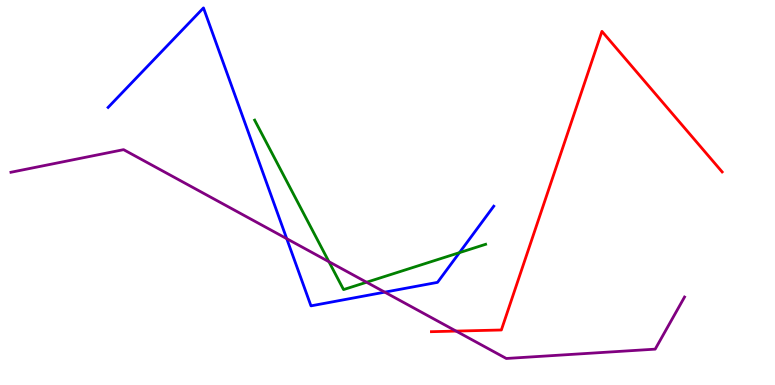[{'lines': ['blue', 'red'], 'intersections': []}, {'lines': ['green', 'red'], 'intersections': []}, {'lines': ['purple', 'red'], 'intersections': [{'x': 5.89, 'y': 1.4}]}, {'lines': ['blue', 'green'], 'intersections': [{'x': 5.93, 'y': 3.44}]}, {'lines': ['blue', 'purple'], 'intersections': [{'x': 3.7, 'y': 3.8}, {'x': 4.96, 'y': 2.41}]}, {'lines': ['green', 'purple'], 'intersections': [{'x': 4.24, 'y': 3.2}, {'x': 4.73, 'y': 2.67}]}]